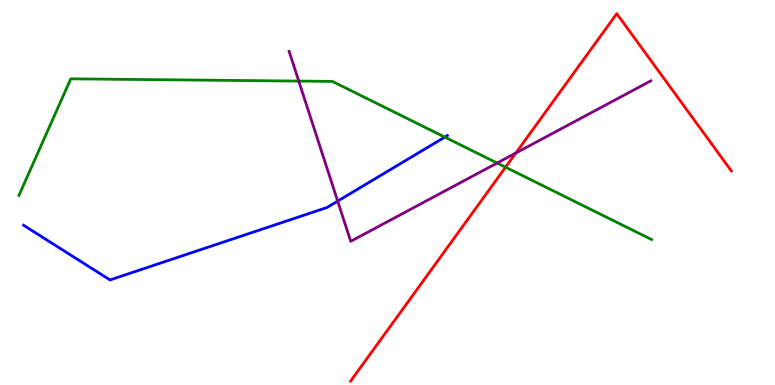[{'lines': ['blue', 'red'], 'intersections': []}, {'lines': ['green', 'red'], 'intersections': [{'x': 6.52, 'y': 5.66}]}, {'lines': ['purple', 'red'], 'intersections': [{'x': 6.66, 'y': 6.02}]}, {'lines': ['blue', 'green'], 'intersections': [{'x': 5.74, 'y': 6.44}]}, {'lines': ['blue', 'purple'], 'intersections': [{'x': 4.36, 'y': 4.78}]}, {'lines': ['green', 'purple'], 'intersections': [{'x': 3.85, 'y': 7.89}, {'x': 6.41, 'y': 5.77}]}]